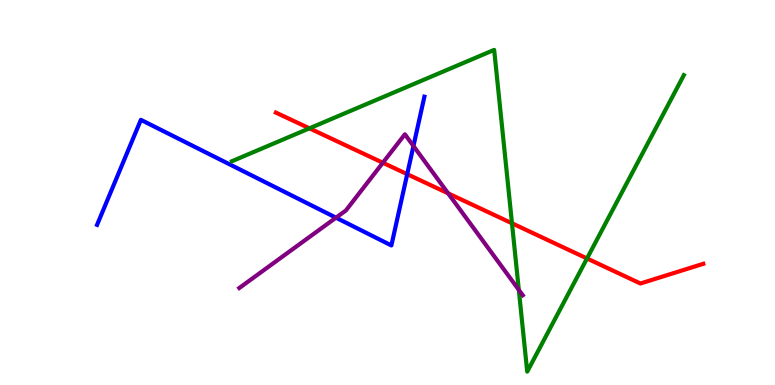[{'lines': ['blue', 'red'], 'intersections': [{'x': 5.25, 'y': 5.48}]}, {'lines': ['green', 'red'], 'intersections': [{'x': 3.99, 'y': 6.67}, {'x': 6.61, 'y': 4.2}, {'x': 7.57, 'y': 3.29}]}, {'lines': ['purple', 'red'], 'intersections': [{'x': 4.94, 'y': 5.77}, {'x': 5.78, 'y': 4.98}]}, {'lines': ['blue', 'green'], 'intersections': []}, {'lines': ['blue', 'purple'], 'intersections': [{'x': 4.34, 'y': 4.35}, {'x': 5.33, 'y': 6.21}]}, {'lines': ['green', 'purple'], 'intersections': [{'x': 6.69, 'y': 2.47}]}]